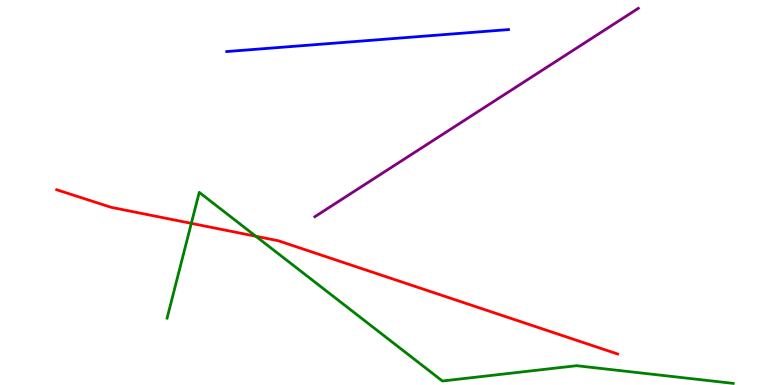[{'lines': ['blue', 'red'], 'intersections': []}, {'lines': ['green', 'red'], 'intersections': [{'x': 2.47, 'y': 4.2}, {'x': 3.3, 'y': 3.86}]}, {'lines': ['purple', 'red'], 'intersections': []}, {'lines': ['blue', 'green'], 'intersections': []}, {'lines': ['blue', 'purple'], 'intersections': []}, {'lines': ['green', 'purple'], 'intersections': []}]